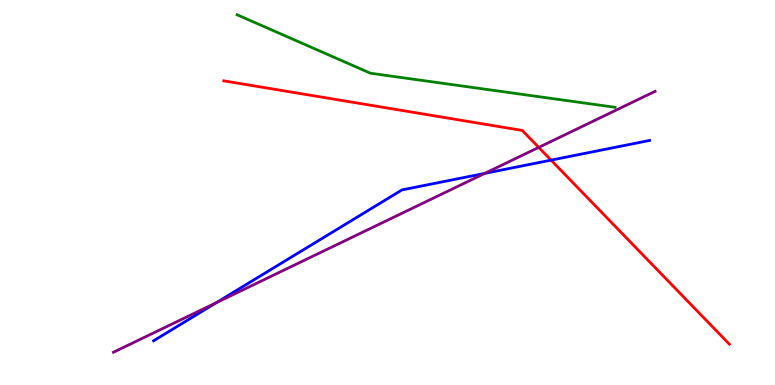[{'lines': ['blue', 'red'], 'intersections': [{'x': 7.11, 'y': 5.84}]}, {'lines': ['green', 'red'], 'intersections': []}, {'lines': ['purple', 'red'], 'intersections': [{'x': 6.95, 'y': 6.17}]}, {'lines': ['blue', 'green'], 'intersections': []}, {'lines': ['blue', 'purple'], 'intersections': [{'x': 2.79, 'y': 2.14}, {'x': 6.26, 'y': 5.5}]}, {'lines': ['green', 'purple'], 'intersections': []}]